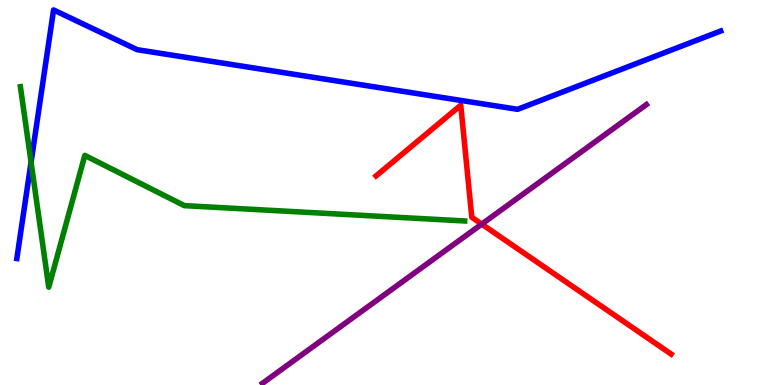[{'lines': ['blue', 'red'], 'intersections': []}, {'lines': ['green', 'red'], 'intersections': []}, {'lines': ['purple', 'red'], 'intersections': [{'x': 6.22, 'y': 4.18}]}, {'lines': ['blue', 'green'], 'intersections': [{'x': 0.401, 'y': 5.79}]}, {'lines': ['blue', 'purple'], 'intersections': []}, {'lines': ['green', 'purple'], 'intersections': []}]